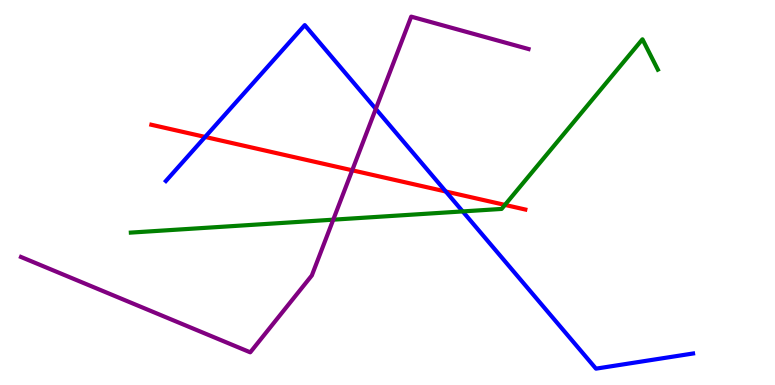[{'lines': ['blue', 'red'], 'intersections': [{'x': 2.65, 'y': 6.44}, {'x': 5.75, 'y': 5.03}]}, {'lines': ['green', 'red'], 'intersections': [{'x': 6.52, 'y': 4.68}]}, {'lines': ['purple', 'red'], 'intersections': [{'x': 4.54, 'y': 5.58}]}, {'lines': ['blue', 'green'], 'intersections': [{'x': 5.97, 'y': 4.51}]}, {'lines': ['blue', 'purple'], 'intersections': [{'x': 4.85, 'y': 7.17}]}, {'lines': ['green', 'purple'], 'intersections': [{'x': 4.3, 'y': 4.29}]}]